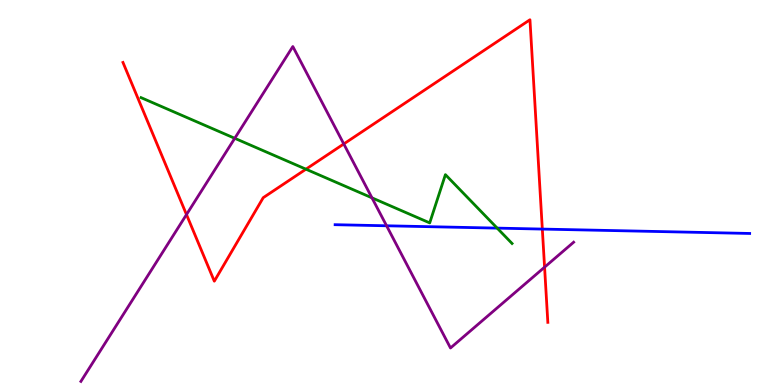[{'lines': ['blue', 'red'], 'intersections': [{'x': 7.0, 'y': 4.05}]}, {'lines': ['green', 'red'], 'intersections': [{'x': 3.95, 'y': 5.61}]}, {'lines': ['purple', 'red'], 'intersections': [{'x': 2.41, 'y': 4.43}, {'x': 4.44, 'y': 6.26}, {'x': 7.03, 'y': 3.06}]}, {'lines': ['blue', 'green'], 'intersections': [{'x': 6.42, 'y': 4.07}]}, {'lines': ['blue', 'purple'], 'intersections': [{'x': 4.99, 'y': 4.14}]}, {'lines': ['green', 'purple'], 'intersections': [{'x': 3.03, 'y': 6.41}, {'x': 4.8, 'y': 4.86}]}]